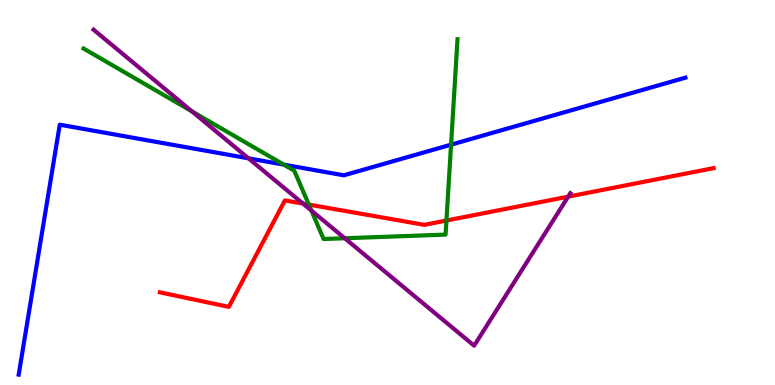[{'lines': ['blue', 'red'], 'intersections': []}, {'lines': ['green', 'red'], 'intersections': [{'x': 3.98, 'y': 4.69}, {'x': 5.76, 'y': 4.27}]}, {'lines': ['purple', 'red'], 'intersections': [{'x': 3.91, 'y': 4.71}, {'x': 7.33, 'y': 4.89}]}, {'lines': ['blue', 'green'], 'intersections': [{'x': 3.66, 'y': 5.72}, {'x': 5.82, 'y': 6.24}]}, {'lines': ['blue', 'purple'], 'intersections': [{'x': 3.21, 'y': 5.89}]}, {'lines': ['green', 'purple'], 'intersections': [{'x': 2.48, 'y': 7.11}, {'x': 4.02, 'y': 4.53}, {'x': 4.45, 'y': 3.81}]}]